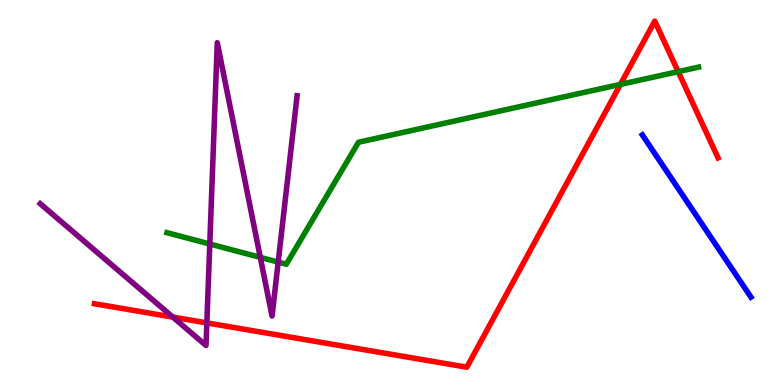[{'lines': ['blue', 'red'], 'intersections': []}, {'lines': ['green', 'red'], 'intersections': [{'x': 8.01, 'y': 7.81}, {'x': 8.75, 'y': 8.14}]}, {'lines': ['purple', 'red'], 'intersections': [{'x': 2.23, 'y': 1.76}, {'x': 2.67, 'y': 1.61}]}, {'lines': ['blue', 'green'], 'intersections': []}, {'lines': ['blue', 'purple'], 'intersections': []}, {'lines': ['green', 'purple'], 'intersections': [{'x': 2.71, 'y': 3.66}, {'x': 3.36, 'y': 3.32}, {'x': 3.59, 'y': 3.19}]}]